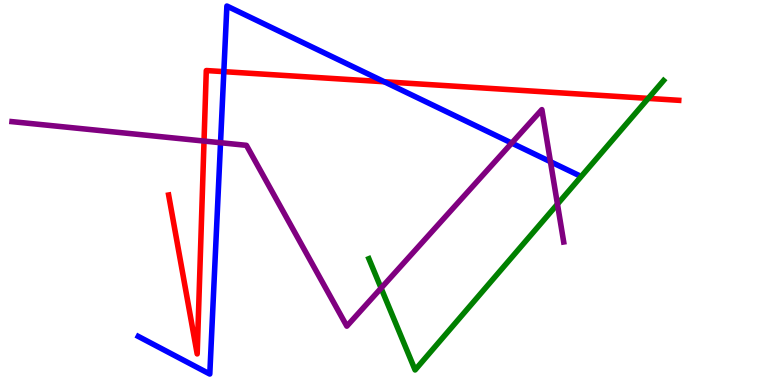[{'lines': ['blue', 'red'], 'intersections': [{'x': 2.89, 'y': 8.14}, {'x': 4.96, 'y': 7.88}]}, {'lines': ['green', 'red'], 'intersections': [{'x': 8.36, 'y': 7.44}]}, {'lines': ['purple', 'red'], 'intersections': [{'x': 2.63, 'y': 6.34}]}, {'lines': ['blue', 'green'], 'intersections': []}, {'lines': ['blue', 'purple'], 'intersections': [{'x': 2.85, 'y': 6.29}, {'x': 6.6, 'y': 6.28}, {'x': 7.1, 'y': 5.8}]}, {'lines': ['green', 'purple'], 'intersections': [{'x': 4.92, 'y': 2.52}, {'x': 7.19, 'y': 4.7}]}]